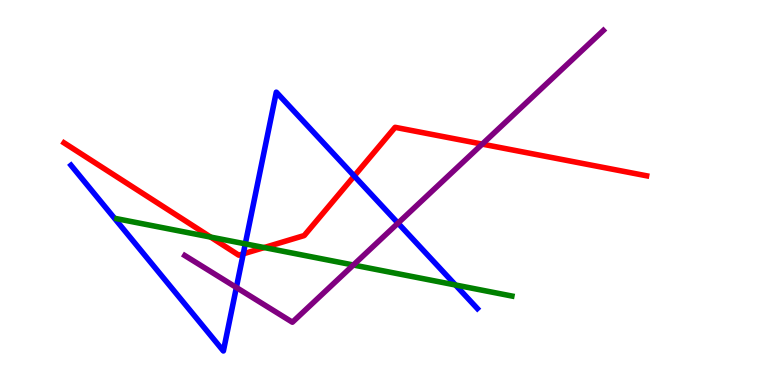[{'lines': ['blue', 'red'], 'intersections': [{'x': 3.14, 'y': 3.41}, {'x': 4.57, 'y': 5.43}]}, {'lines': ['green', 'red'], 'intersections': [{'x': 2.72, 'y': 3.84}, {'x': 3.41, 'y': 3.57}]}, {'lines': ['purple', 'red'], 'intersections': [{'x': 6.22, 'y': 6.26}]}, {'lines': ['blue', 'green'], 'intersections': [{'x': 3.16, 'y': 3.67}, {'x': 5.88, 'y': 2.6}]}, {'lines': ['blue', 'purple'], 'intersections': [{'x': 3.05, 'y': 2.53}, {'x': 5.14, 'y': 4.2}]}, {'lines': ['green', 'purple'], 'intersections': [{'x': 4.56, 'y': 3.12}]}]